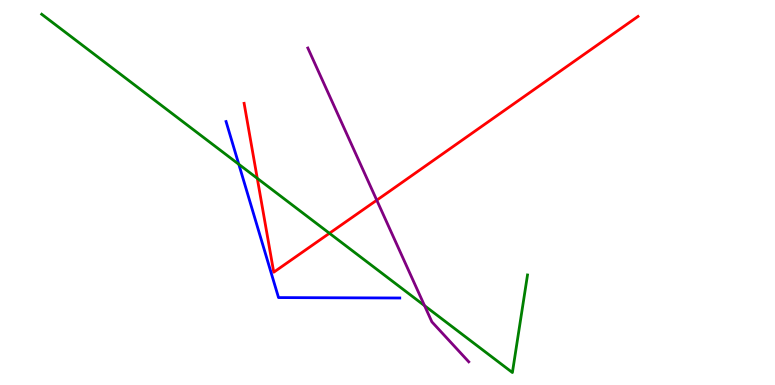[{'lines': ['blue', 'red'], 'intersections': []}, {'lines': ['green', 'red'], 'intersections': [{'x': 3.32, 'y': 5.37}, {'x': 4.25, 'y': 3.94}]}, {'lines': ['purple', 'red'], 'intersections': [{'x': 4.86, 'y': 4.8}]}, {'lines': ['blue', 'green'], 'intersections': [{'x': 3.08, 'y': 5.73}]}, {'lines': ['blue', 'purple'], 'intersections': []}, {'lines': ['green', 'purple'], 'intersections': [{'x': 5.48, 'y': 2.06}]}]